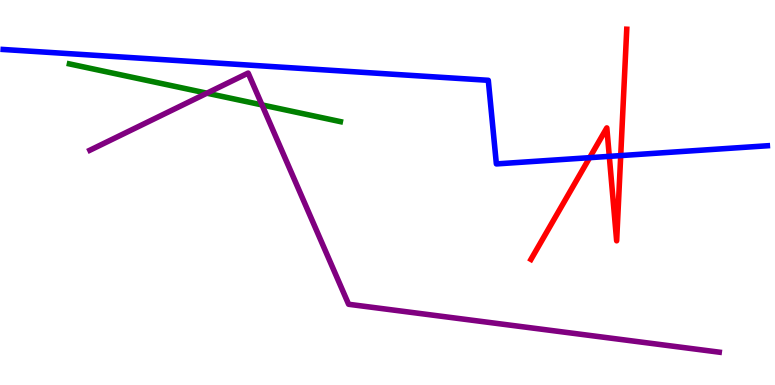[{'lines': ['blue', 'red'], 'intersections': [{'x': 7.61, 'y': 5.9}, {'x': 7.86, 'y': 5.94}, {'x': 8.01, 'y': 5.96}]}, {'lines': ['green', 'red'], 'intersections': []}, {'lines': ['purple', 'red'], 'intersections': []}, {'lines': ['blue', 'green'], 'intersections': []}, {'lines': ['blue', 'purple'], 'intersections': []}, {'lines': ['green', 'purple'], 'intersections': [{'x': 2.67, 'y': 7.58}, {'x': 3.38, 'y': 7.27}]}]